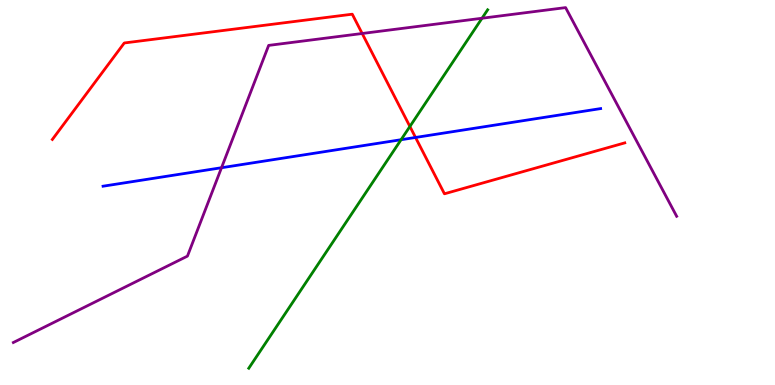[{'lines': ['blue', 'red'], 'intersections': [{'x': 5.36, 'y': 6.43}]}, {'lines': ['green', 'red'], 'intersections': [{'x': 5.29, 'y': 6.71}]}, {'lines': ['purple', 'red'], 'intersections': [{'x': 4.67, 'y': 9.13}]}, {'lines': ['blue', 'green'], 'intersections': [{'x': 5.18, 'y': 6.37}]}, {'lines': ['blue', 'purple'], 'intersections': [{'x': 2.86, 'y': 5.64}]}, {'lines': ['green', 'purple'], 'intersections': [{'x': 6.22, 'y': 9.53}]}]